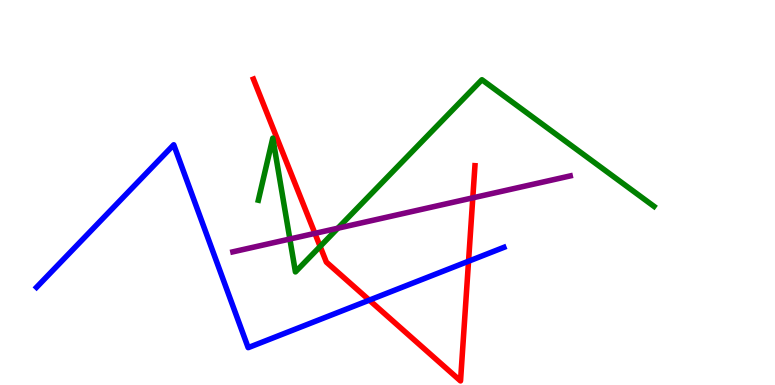[{'lines': ['blue', 'red'], 'intersections': [{'x': 4.77, 'y': 2.2}, {'x': 6.05, 'y': 3.22}]}, {'lines': ['green', 'red'], 'intersections': [{'x': 4.13, 'y': 3.6}]}, {'lines': ['purple', 'red'], 'intersections': [{'x': 4.06, 'y': 3.94}, {'x': 6.1, 'y': 4.86}]}, {'lines': ['blue', 'green'], 'intersections': []}, {'lines': ['blue', 'purple'], 'intersections': []}, {'lines': ['green', 'purple'], 'intersections': [{'x': 3.74, 'y': 3.79}, {'x': 4.36, 'y': 4.07}]}]